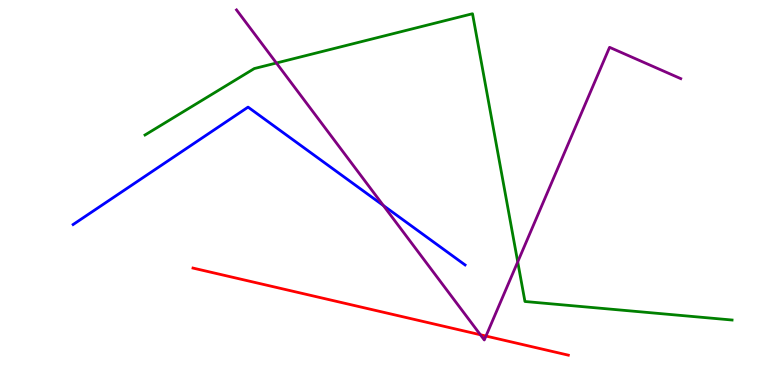[{'lines': ['blue', 'red'], 'intersections': []}, {'lines': ['green', 'red'], 'intersections': []}, {'lines': ['purple', 'red'], 'intersections': [{'x': 6.2, 'y': 1.31}, {'x': 6.27, 'y': 1.27}]}, {'lines': ['blue', 'green'], 'intersections': []}, {'lines': ['blue', 'purple'], 'intersections': [{'x': 4.95, 'y': 4.66}]}, {'lines': ['green', 'purple'], 'intersections': [{'x': 3.57, 'y': 8.36}, {'x': 6.68, 'y': 3.2}]}]